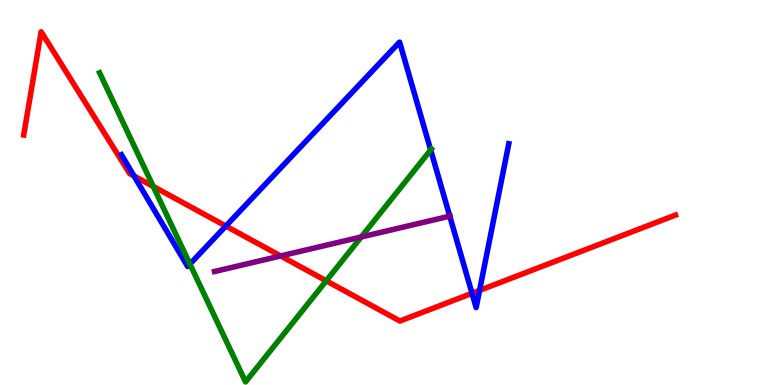[{'lines': ['blue', 'red'], 'intersections': [{'x': 1.73, 'y': 5.43}, {'x': 2.91, 'y': 4.13}, {'x': 6.09, 'y': 2.38}, {'x': 6.19, 'y': 2.46}]}, {'lines': ['green', 'red'], 'intersections': [{'x': 1.98, 'y': 5.16}, {'x': 4.21, 'y': 2.71}]}, {'lines': ['purple', 'red'], 'intersections': [{'x': 3.62, 'y': 3.35}]}, {'lines': ['blue', 'green'], 'intersections': [{'x': 2.45, 'y': 3.14}, {'x': 5.56, 'y': 6.1}]}, {'lines': ['blue', 'purple'], 'intersections': [{'x': 5.8, 'y': 4.39}]}, {'lines': ['green', 'purple'], 'intersections': [{'x': 4.66, 'y': 3.84}]}]